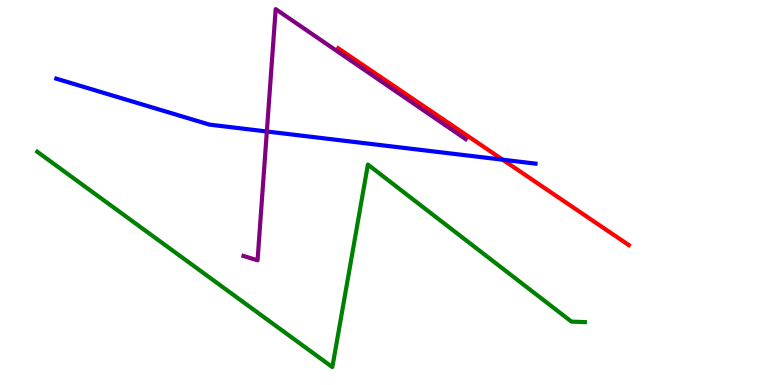[{'lines': ['blue', 'red'], 'intersections': [{'x': 6.49, 'y': 5.85}]}, {'lines': ['green', 'red'], 'intersections': []}, {'lines': ['purple', 'red'], 'intersections': []}, {'lines': ['blue', 'green'], 'intersections': []}, {'lines': ['blue', 'purple'], 'intersections': [{'x': 3.44, 'y': 6.58}]}, {'lines': ['green', 'purple'], 'intersections': []}]